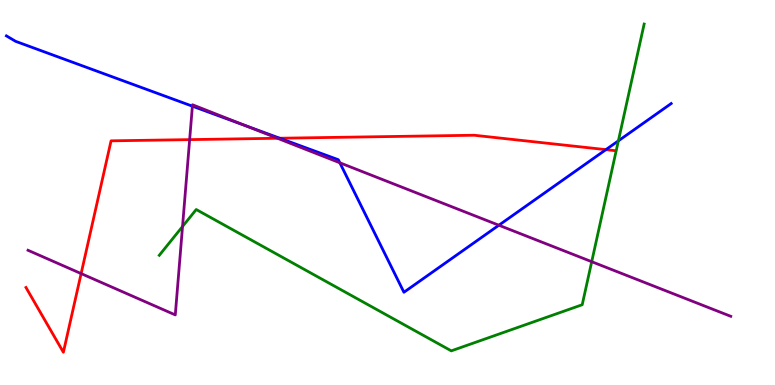[{'lines': ['blue', 'red'], 'intersections': [{'x': 3.61, 'y': 6.41}, {'x': 7.82, 'y': 6.11}]}, {'lines': ['green', 'red'], 'intersections': []}, {'lines': ['purple', 'red'], 'intersections': [{'x': 1.05, 'y': 2.89}, {'x': 2.45, 'y': 6.37}, {'x': 3.58, 'y': 6.41}]}, {'lines': ['blue', 'green'], 'intersections': [{'x': 7.98, 'y': 6.34}]}, {'lines': ['blue', 'purple'], 'intersections': [{'x': 2.48, 'y': 7.24}, {'x': 3.17, 'y': 6.73}, {'x': 4.39, 'y': 5.77}, {'x': 6.44, 'y': 4.15}]}, {'lines': ['green', 'purple'], 'intersections': [{'x': 2.36, 'y': 4.12}, {'x': 7.64, 'y': 3.2}]}]